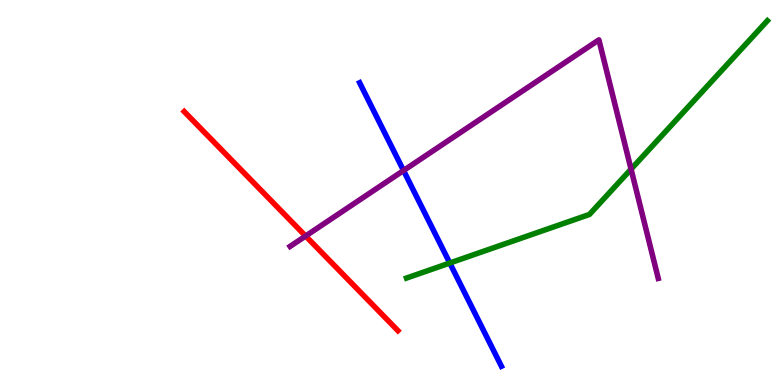[{'lines': ['blue', 'red'], 'intersections': []}, {'lines': ['green', 'red'], 'intersections': []}, {'lines': ['purple', 'red'], 'intersections': [{'x': 3.94, 'y': 3.87}]}, {'lines': ['blue', 'green'], 'intersections': [{'x': 5.8, 'y': 3.17}]}, {'lines': ['blue', 'purple'], 'intersections': [{'x': 5.21, 'y': 5.57}]}, {'lines': ['green', 'purple'], 'intersections': [{'x': 8.14, 'y': 5.61}]}]